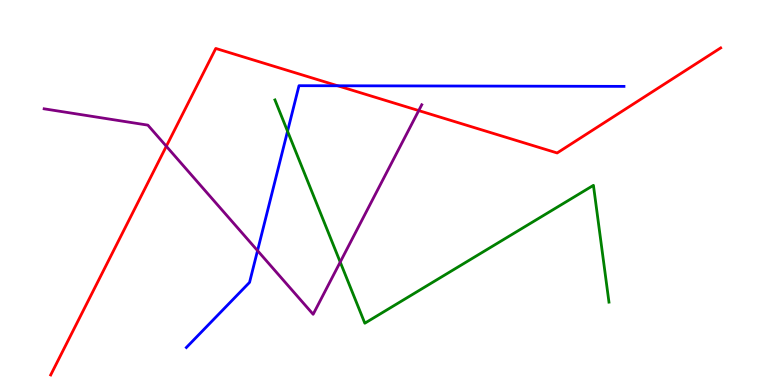[{'lines': ['blue', 'red'], 'intersections': [{'x': 4.36, 'y': 7.77}]}, {'lines': ['green', 'red'], 'intersections': []}, {'lines': ['purple', 'red'], 'intersections': [{'x': 2.15, 'y': 6.2}, {'x': 5.4, 'y': 7.13}]}, {'lines': ['blue', 'green'], 'intersections': [{'x': 3.71, 'y': 6.59}]}, {'lines': ['blue', 'purple'], 'intersections': [{'x': 3.32, 'y': 3.49}]}, {'lines': ['green', 'purple'], 'intersections': [{'x': 4.39, 'y': 3.19}]}]